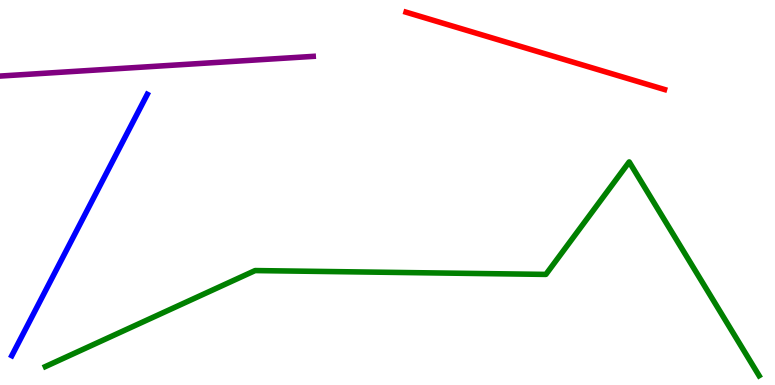[{'lines': ['blue', 'red'], 'intersections': []}, {'lines': ['green', 'red'], 'intersections': []}, {'lines': ['purple', 'red'], 'intersections': []}, {'lines': ['blue', 'green'], 'intersections': []}, {'lines': ['blue', 'purple'], 'intersections': []}, {'lines': ['green', 'purple'], 'intersections': []}]